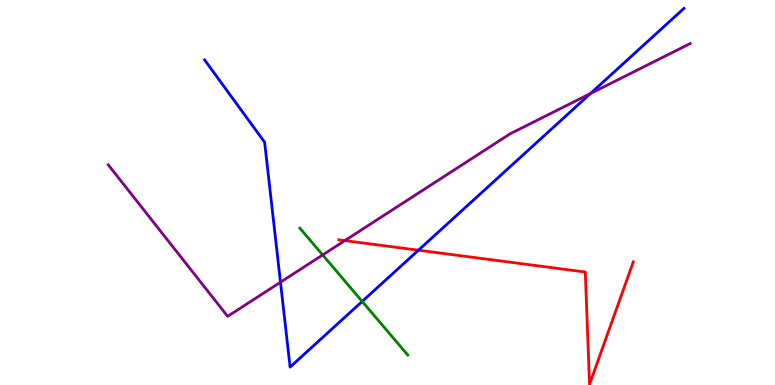[{'lines': ['blue', 'red'], 'intersections': [{'x': 5.4, 'y': 3.5}]}, {'lines': ['green', 'red'], 'intersections': []}, {'lines': ['purple', 'red'], 'intersections': [{'x': 4.45, 'y': 3.75}]}, {'lines': ['blue', 'green'], 'intersections': [{'x': 4.67, 'y': 2.17}]}, {'lines': ['blue', 'purple'], 'intersections': [{'x': 3.62, 'y': 2.67}, {'x': 7.62, 'y': 7.57}]}, {'lines': ['green', 'purple'], 'intersections': [{'x': 4.16, 'y': 3.38}]}]